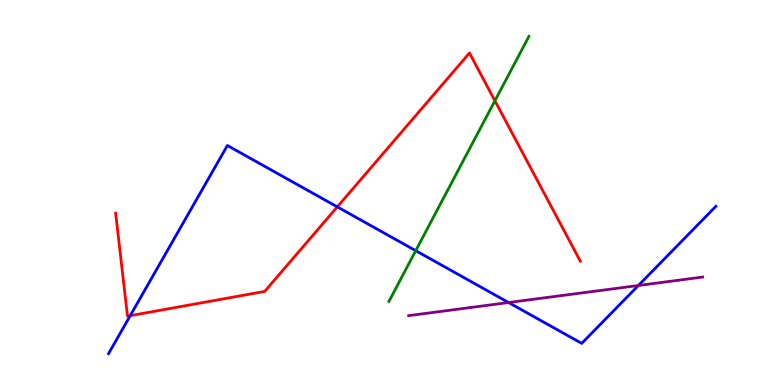[{'lines': ['blue', 'red'], 'intersections': [{'x': 1.68, 'y': 1.8}, {'x': 4.35, 'y': 4.63}]}, {'lines': ['green', 'red'], 'intersections': [{'x': 6.39, 'y': 7.38}]}, {'lines': ['purple', 'red'], 'intersections': []}, {'lines': ['blue', 'green'], 'intersections': [{'x': 5.36, 'y': 3.49}]}, {'lines': ['blue', 'purple'], 'intersections': [{'x': 6.56, 'y': 2.14}, {'x': 8.24, 'y': 2.58}]}, {'lines': ['green', 'purple'], 'intersections': []}]